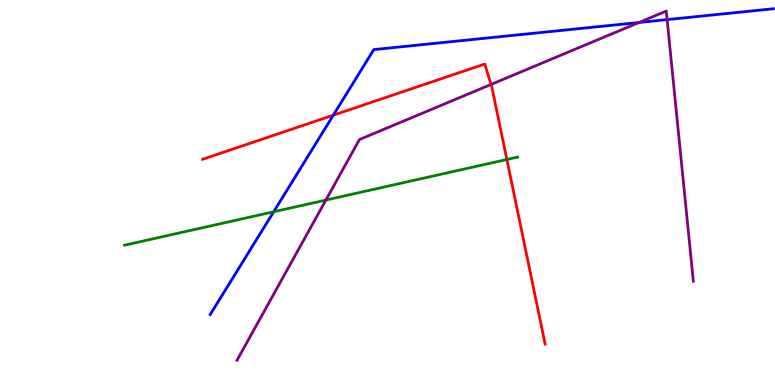[{'lines': ['blue', 'red'], 'intersections': [{'x': 4.3, 'y': 7.01}]}, {'lines': ['green', 'red'], 'intersections': [{'x': 6.54, 'y': 5.86}]}, {'lines': ['purple', 'red'], 'intersections': [{'x': 6.34, 'y': 7.81}]}, {'lines': ['blue', 'green'], 'intersections': [{'x': 3.53, 'y': 4.5}]}, {'lines': ['blue', 'purple'], 'intersections': [{'x': 8.24, 'y': 9.42}, {'x': 8.61, 'y': 9.49}]}, {'lines': ['green', 'purple'], 'intersections': [{'x': 4.21, 'y': 4.8}]}]